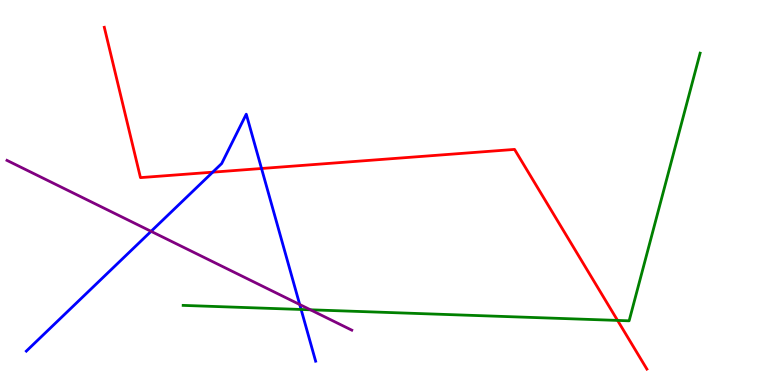[{'lines': ['blue', 'red'], 'intersections': [{'x': 2.74, 'y': 5.53}, {'x': 3.37, 'y': 5.62}]}, {'lines': ['green', 'red'], 'intersections': [{'x': 7.97, 'y': 1.68}]}, {'lines': ['purple', 'red'], 'intersections': []}, {'lines': ['blue', 'green'], 'intersections': [{'x': 3.89, 'y': 1.96}]}, {'lines': ['blue', 'purple'], 'intersections': [{'x': 1.95, 'y': 3.99}, {'x': 3.87, 'y': 2.09}]}, {'lines': ['green', 'purple'], 'intersections': [{'x': 4.01, 'y': 1.95}]}]